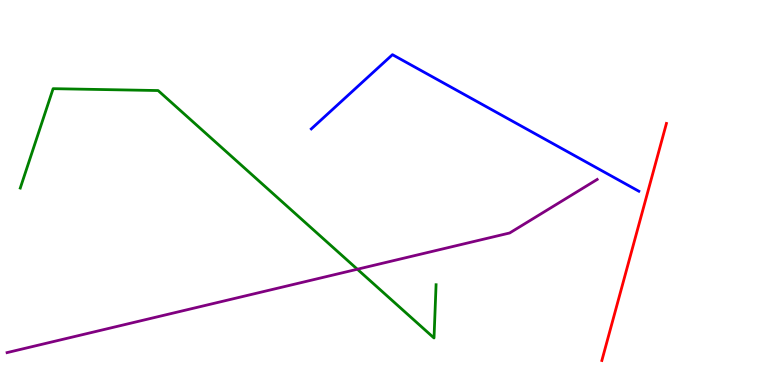[{'lines': ['blue', 'red'], 'intersections': []}, {'lines': ['green', 'red'], 'intersections': []}, {'lines': ['purple', 'red'], 'intersections': []}, {'lines': ['blue', 'green'], 'intersections': []}, {'lines': ['blue', 'purple'], 'intersections': []}, {'lines': ['green', 'purple'], 'intersections': [{'x': 4.61, 'y': 3.01}]}]